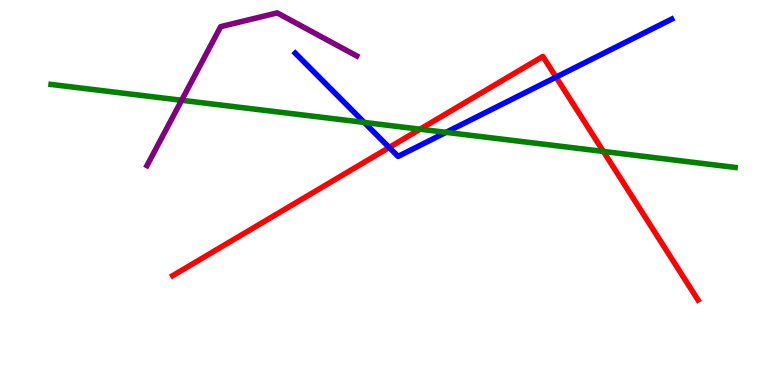[{'lines': ['blue', 'red'], 'intersections': [{'x': 5.02, 'y': 6.17}, {'x': 7.17, 'y': 8.0}]}, {'lines': ['green', 'red'], 'intersections': [{'x': 5.42, 'y': 6.64}, {'x': 7.79, 'y': 6.07}]}, {'lines': ['purple', 'red'], 'intersections': []}, {'lines': ['blue', 'green'], 'intersections': [{'x': 4.7, 'y': 6.82}, {'x': 5.76, 'y': 6.56}]}, {'lines': ['blue', 'purple'], 'intersections': []}, {'lines': ['green', 'purple'], 'intersections': [{'x': 2.34, 'y': 7.4}]}]